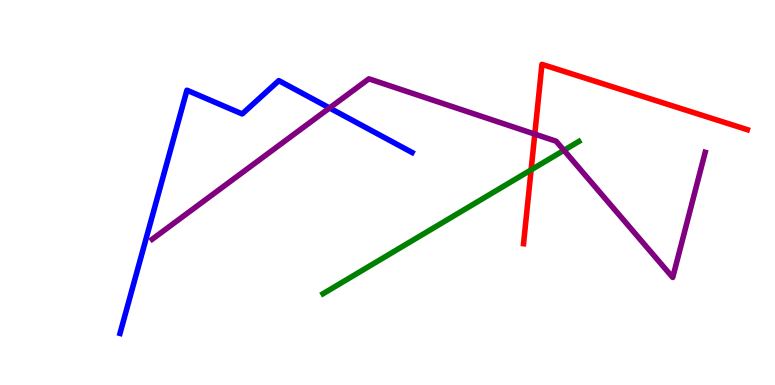[{'lines': ['blue', 'red'], 'intersections': []}, {'lines': ['green', 'red'], 'intersections': [{'x': 6.85, 'y': 5.59}]}, {'lines': ['purple', 'red'], 'intersections': [{'x': 6.9, 'y': 6.52}]}, {'lines': ['blue', 'green'], 'intersections': []}, {'lines': ['blue', 'purple'], 'intersections': [{'x': 4.25, 'y': 7.2}]}, {'lines': ['green', 'purple'], 'intersections': [{'x': 7.28, 'y': 6.1}]}]